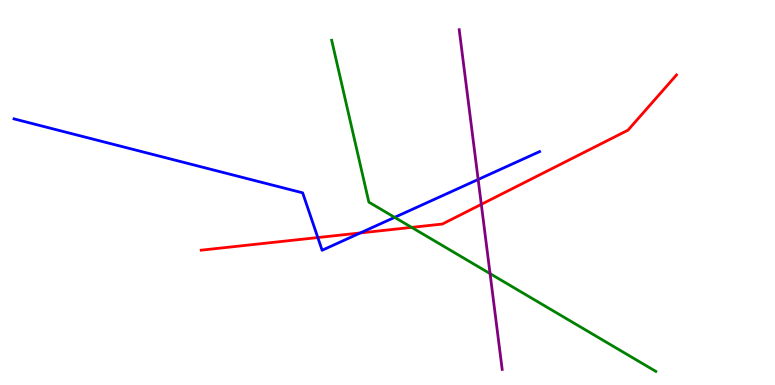[{'lines': ['blue', 'red'], 'intersections': [{'x': 4.1, 'y': 3.83}, {'x': 4.65, 'y': 3.95}]}, {'lines': ['green', 'red'], 'intersections': [{'x': 5.31, 'y': 4.09}]}, {'lines': ['purple', 'red'], 'intersections': [{'x': 6.21, 'y': 4.69}]}, {'lines': ['blue', 'green'], 'intersections': [{'x': 5.09, 'y': 4.35}]}, {'lines': ['blue', 'purple'], 'intersections': [{'x': 6.17, 'y': 5.34}]}, {'lines': ['green', 'purple'], 'intersections': [{'x': 6.32, 'y': 2.89}]}]